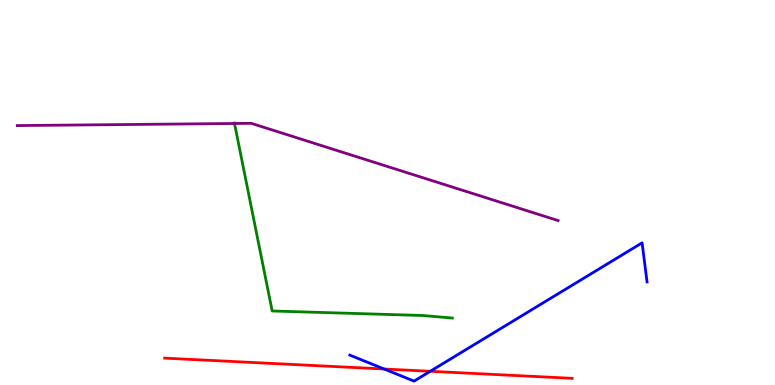[{'lines': ['blue', 'red'], 'intersections': [{'x': 4.96, 'y': 0.415}, {'x': 5.55, 'y': 0.356}]}, {'lines': ['green', 'red'], 'intersections': []}, {'lines': ['purple', 'red'], 'intersections': []}, {'lines': ['blue', 'green'], 'intersections': []}, {'lines': ['blue', 'purple'], 'intersections': []}, {'lines': ['green', 'purple'], 'intersections': [{'x': 3.03, 'y': 6.79}]}]